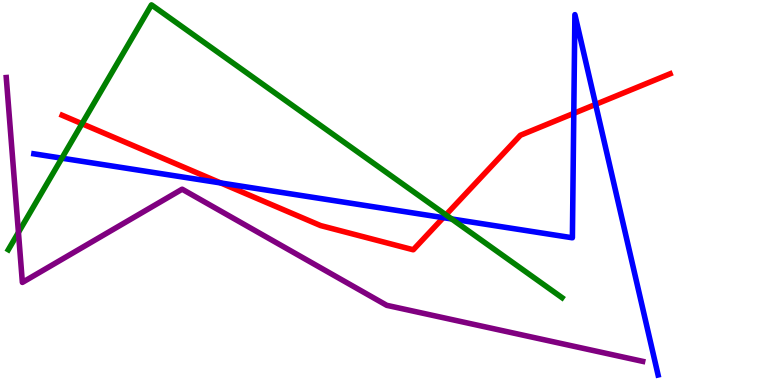[{'lines': ['blue', 'red'], 'intersections': [{'x': 2.85, 'y': 5.25}, {'x': 5.72, 'y': 4.35}, {'x': 7.4, 'y': 7.06}, {'x': 7.69, 'y': 7.29}]}, {'lines': ['green', 'red'], 'intersections': [{'x': 1.06, 'y': 6.79}, {'x': 5.75, 'y': 4.42}]}, {'lines': ['purple', 'red'], 'intersections': []}, {'lines': ['blue', 'green'], 'intersections': [{'x': 0.798, 'y': 5.89}, {'x': 5.83, 'y': 4.31}]}, {'lines': ['blue', 'purple'], 'intersections': []}, {'lines': ['green', 'purple'], 'intersections': [{'x': 0.238, 'y': 3.96}]}]